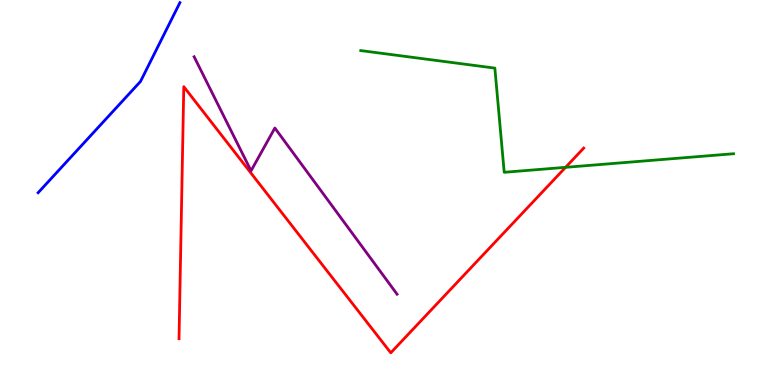[{'lines': ['blue', 'red'], 'intersections': []}, {'lines': ['green', 'red'], 'intersections': [{'x': 7.3, 'y': 5.65}]}, {'lines': ['purple', 'red'], 'intersections': []}, {'lines': ['blue', 'green'], 'intersections': []}, {'lines': ['blue', 'purple'], 'intersections': []}, {'lines': ['green', 'purple'], 'intersections': []}]